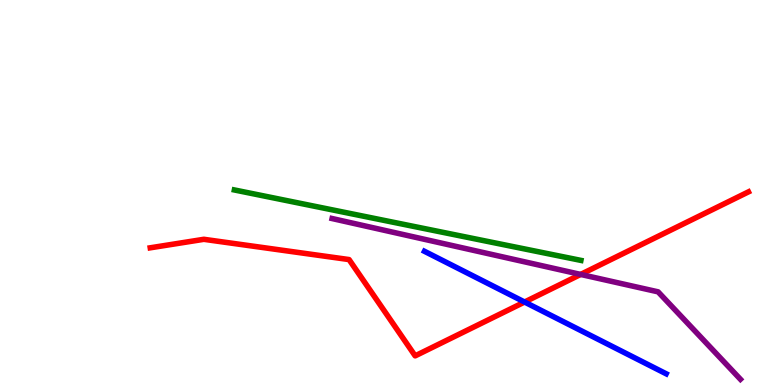[{'lines': ['blue', 'red'], 'intersections': [{'x': 6.77, 'y': 2.16}]}, {'lines': ['green', 'red'], 'intersections': []}, {'lines': ['purple', 'red'], 'intersections': [{'x': 7.49, 'y': 2.87}]}, {'lines': ['blue', 'green'], 'intersections': []}, {'lines': ['blue', 'purple'], 'intersections': []}, {'lines': ['green', 'purple'], 'intersections': []}]